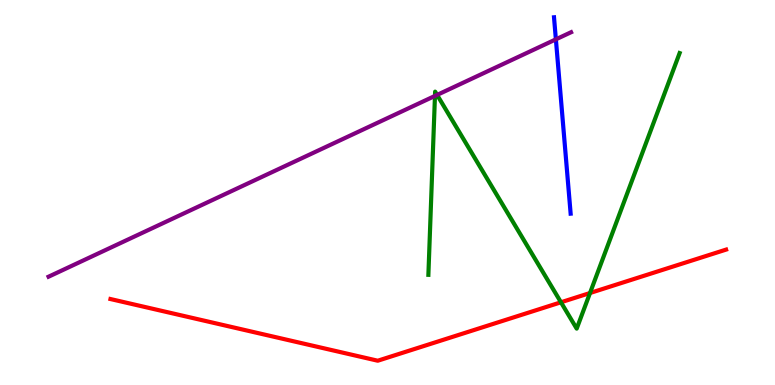[{'lines': ['blue', 'red'], 'intersections': []}, {'lines': ['green', 'red'], 'intersections': [{'x': 7.24, 'y': 2.15}, {'x': 7.61, 'y': 2.39}]}, {'lines': ['purple', 'red'], 'intersections': []}, {'lines': ['blue', 'green'], 'intersections': []}, {'lines': ['blue', 'purple'], 'intersections': [{'x': 7.17, 'y': 8.98}]}, {'lines': ['green', 'purple'], 'intersections': [{'x': 5.61, 'y': 7.51}, {'x': 5.64, 'y': 7.53}]}]